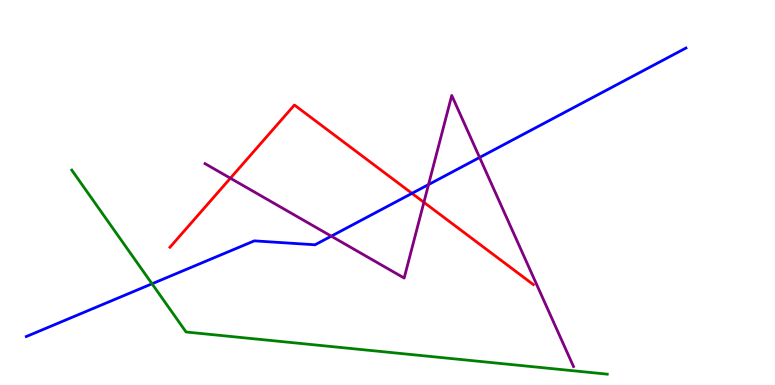[{'lines': ['blue', 'red'], 'intersections': [{'x': 5.32, 'y': 4.98}]}, {'lines': ['green', 'red'], 'intersections': []}, {'lines': ['purple', 'red'], 'intersections': [{'x': 2.97, 'y': 5.37}, {'x': 5.47, 'y': 4.74}]}, {'lines': ['blue', 'green'], 'intersections': [{'x': 1.96, 'y': 2.63}]}, {'lines': ['blue', 'purple'], 'intersections': [{'x': 4.27, 'y': 3.87}, {'x': 5.53, 'y': 5.21}, {'x': 6.19, 'y': 5.91}]}, {'lines': ['green', 'purple'], 'intersections': []}]